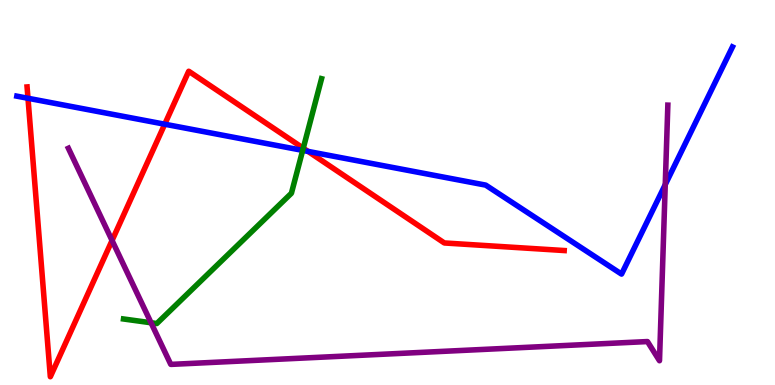[{'lines': ['blue', 'red'], 'intersections': [{'x': 0.361, 'y': 7.45}, {'x': 2.13, 'y': 6.77}, {'x': 3.97, 'y': 6.07}]}, {'lines': ['green', 'red'], 'intersections': [{'x': 3.91, 'y': 6.15}]}, {'lines': ['purple', 'red'], 'intersections': [{'x': 1.45, 'y': 3.75}]}, {'lines': ['blue', 'green'], 'intersections': [{'x': 3.91, 'y': 6.09}]}, {'lines': ['blue', 'purple'], 'intersections': [{'x': 8.58, 'y': 5.2}]}, {'lines': ['green', 'purple'], 'intersections': [{'x': 1.95, 'y': 1.62}]}]